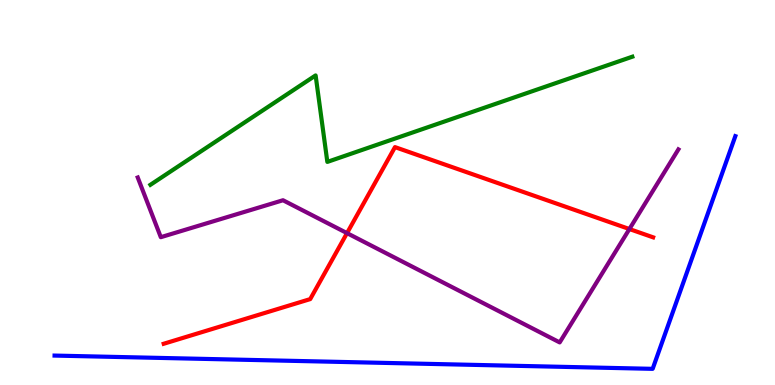[{'lines': ['blue', 'red'], 'intersections': []}, {'lines': ['green', 'red'], 'intersections': []}, {'lines': ['purple', 'red'], 'intersections': [{'x': 4.48, 'y': 3.94}, {'x': 8.12, 'y': 4.05}]}, {'lines': ['blue', 'green'], 'intersections': []}, {'lines': ['blue', 'purple'], 'intersections': []}, {'lines': ['green', 'purple'], 'intersections': []}]